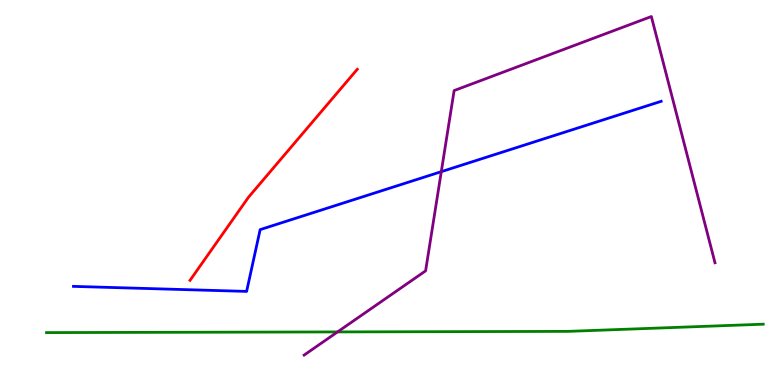[{'lines': ['blue', 'red'], 'intersections': []}, {'lines': ['green', 'red'], 'intersections': []}, {'lines': ['purple', 'red'], 'intersections': []}, {'lines': ['blue', 'green'], 'intersections': []}, {'lines': ['blue', 'purple'], 'intersections': [{'x': 5.69, 'y': 5.54}]}, {'lines': ['green', 'purple'], 'intersections': [{'x': 4.36, 'y': 1.38}]}]